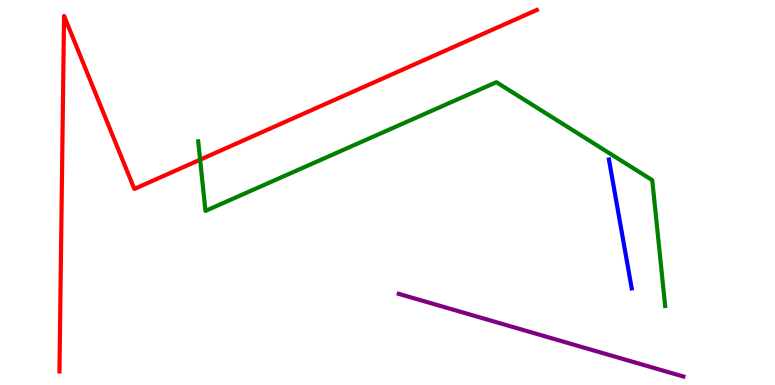[{'lines': ['blue', 'red'], 'intersections': []}, {'lines': ['green', 'red'], 'intersections': [{'x': 2.58, 'y': 5.85}]}, {'lines': ['purple', 'red'], 'intersections': []}, {'lines': ['blue', 'green'], 'intersections': []}, {'lines': ['blue', 'purple'], 'intersections': []}, {'lines': ['green', 'purple'], 'intersections': []}]